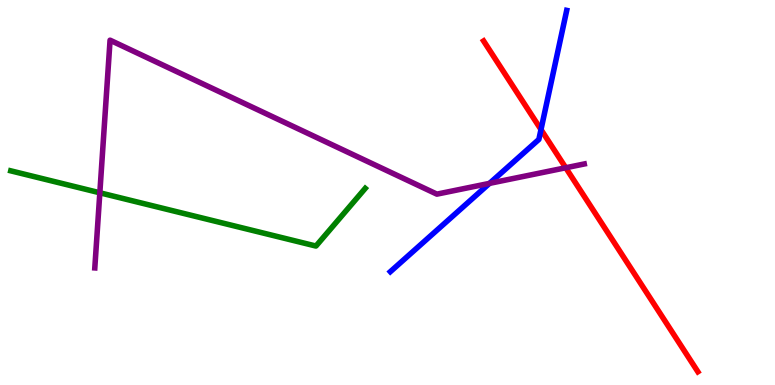[{'lines': ['blue', 'red'], 'intersections': [{'x': 6.98, 'y': 6.63}]}, {'lines': ['green', 'red'], 'intersections': []}, {'lines': ['purple', 'red'], 'intersections': [{'x': 7.3, 'y': 5.64}]}, {'lines': ['blue', 'green'], 'intersections': []}, {'lines': ['blue', 'purple'], 'intersections': [{'x': 6.32, 'y': 5.24}]}, {'lines': ['green', 'purple'], 'intersections': [{'x': 1.29, 'y': 4.99}]}]